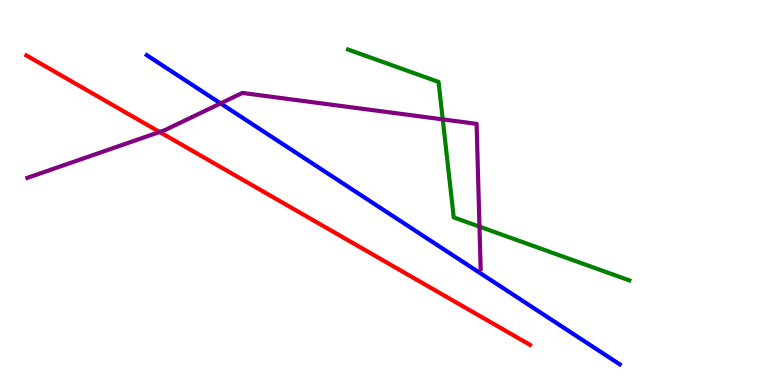[{'lines': ['blue', 'red'], 'intersections': []}, {'lines': ['green', 'red'], 'intersections': []}, {'lines': ['purple', 'red'], 'intersections': [{'x': 2.06, 'y': 6.57}]}, {'lines': ['blue', 'green'], 'intersections': []}, {'lines': ['blue', 'purple'], 'intersections': [{'x': 2.85, 'y': 7.31}]}, {'lines': ['green', 'purple'], 'intersections': [{'x': 5.71, 'y': 6.9}, {'x': 6.19, 'y': 4.11}]}]